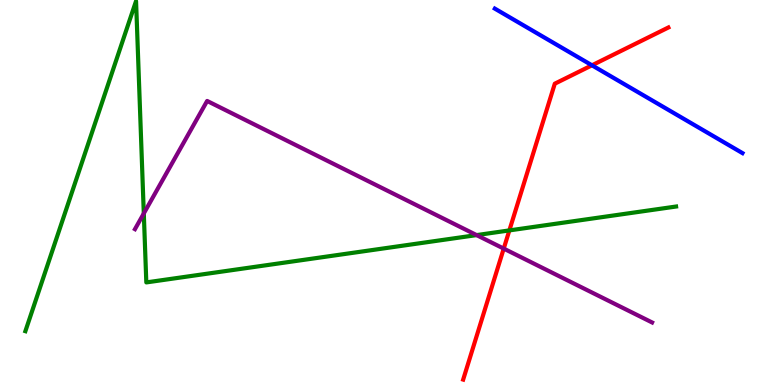[{'lines': ['blue', 'red'], 'intersections': [{'x': 7.64, 'y': 8.3}]}, {'lines': ['green', 'red'], 'intersections': [{'x': 6.57, 'y': 4.02}]}, {'lines': ['purple', 'red'], 'intersections': [{'x': 6.5, 'y': 3.54}]}, {'lines': ['blue', 'green'], 'intersections': []}, {'lines': ['blue', 'purple'], 'intersections': []}, {'lines': ['green', 'purple'], 'intersections': [{'x': 1.86, 'y': 4.46}, {'x': 6.15, 'y': 3.89}]}]